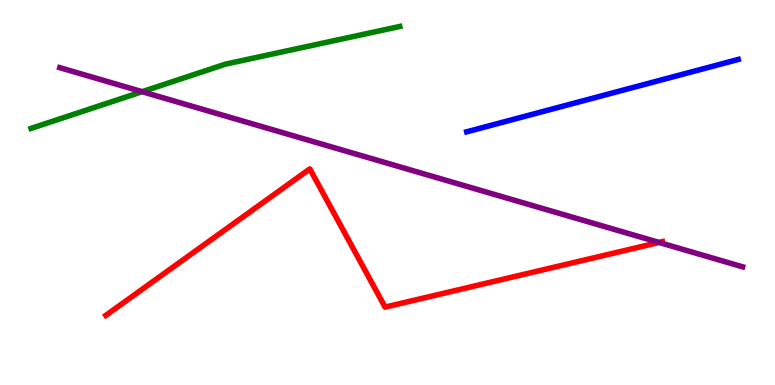[{'lines': ['blue', 'red'], 'intersections': []}, {'lines': ['green', 'red'], 'intersections': []}, {'lines': ['purple', 'red'], 'intersections': [{'x': 8.5, 'y': 3.7}]}, {'lines': ['blue', 'green'], 'intersections': []}, {'lines': ['blue', 'purple'], 'intersections': []}, {'lines': ['green', 'purple'], 'intersections': [{'x': 1.83, 'y': 7.62}]}]